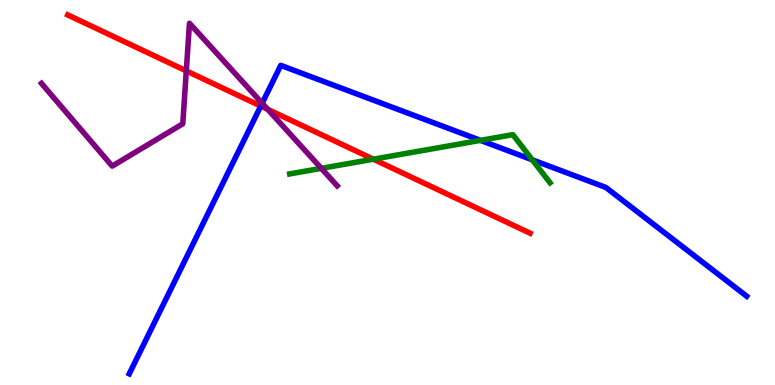[{'lines': ['blue', 'red'], 'intersections': [{'x': 3.36, 'y': 7.25}]}, {'lines': ['green', 'red'], 'intersections': [{'x': 4.82, 'y': 5.86}]}, {'lines': ['purple', 'red'], 'intersections': [{'x': 2.4, 'y': 8.16}, {'x': 3.45, 'y': 7.16}]}, {'lines': ['blue', 'green'], 'intersections': [{'x': 6.2, 'y': 6.35}, {'x': 6.87, 'y': 5.85}]}, {'lines': ['blue', 'purple'], 'intersections': [{'x': 3.38, 'y': 7.32}]}, {'lines': ['green', 'purple'], 'intersections': [{'x': 4.15, 'y': 5.63}]}]